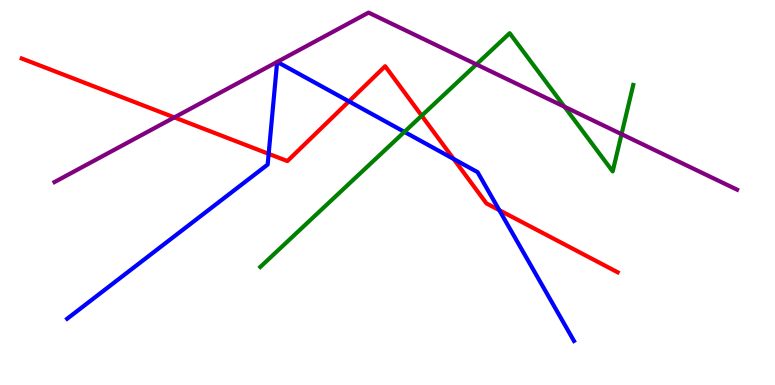[{'lines': ['blue', 'red'], 'intersections': [{'x': 3.47, 'y': 6.0}, {'x': 4.5, 'y': 7.37}, {'x': 5.85, 'y': 5.87}, {'x': 6.44, 'y': 4.54}]}, {'lines': ['green', 'red'], 'intersections': [{'x': 5.44, 'y': 7.0}]}, {'lines': ['purple', 'red'], 'intersections': [{'x': 2.25, 'y': 6.95}]}, {'lines': ['blue', 'green'], 'intersections': [{'x': 5.22, 'y': 6.57}]}, {'lines': ['blue', 'purple'], 'intersections': [{'x': 3.58, 'y': 8.39}, {'x': 3.58, 'y': 8.39}]}, {'lines': ['green', 'purple'], 'intersections': [{'x': 6.15, 'y': 8.33}, {'x': 7.28, 'y': 7.23}, {'x': 8.02, 'y': 6.52}]}]